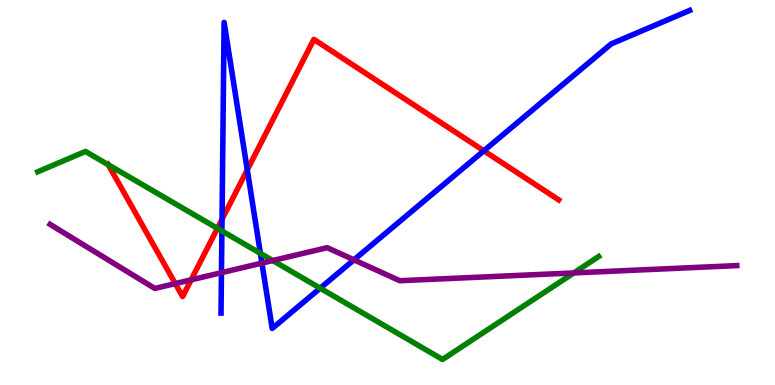[{'lines': ['blue', 'red'], 'intersections': [{'x': 2.86, 'y': 4.3}, {'x': 3.19, 'y': 5.59}, {'x': 6.24, 'y': 6.08}]}, {'lines': ['green', 'red'], 'intersections': [{'x': 1.4, 'y': 5.72}, {'x': 2.81, 'y': 4.07}]}, {'lines': ['purple', 'red'], 'intersections': [{'x': 2.26, 'y': 2.63}, {'x': 2.47, 'y': 2.73}]}, {'lines': ['blue', 'green'], 'intersections': [{'x': 2.86, 'y': 4.0}, {'x': 3.36, 'y': 3.42}, {'x': 4.13, 'y': 2.51}]}, {'lines': ['blue', 'purple'], 'intersections': [{'x': 2.86, 'y': 2.92}, {'x': 3.38, 'y': 3.17}, {'x': 4.57, 'y': 3.25}]}, {'lines': ['green', 'purple'], 'intersections': [{'x': 3.52, 'y': 3.23}, {'x': 7.4, 'y': 2.91}]}]